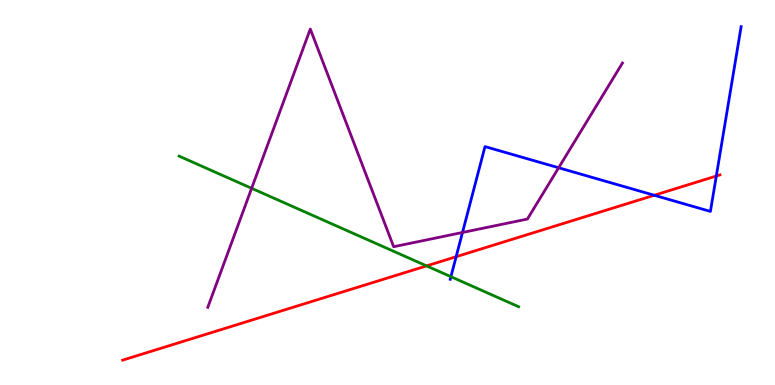[{'lines': ['blue', 'red'], 'intersections': [{'x': 5.89, 'y': 3.33}, {'x': 8.44, 'y': 4.93}, {'x': 9.24, 'y': 5.43}]}, {'lines': ['green', 'red'], 'intersections': [{'x': 5.5, 'y': 3.09}]}, {'lines': ['purple', 'red'], 'intersections': []}, {'lines': ['blue', 'green'], 'intersections': [{'x': 5.82, 'y': 2.81}]}, {'lines': ['blue', 'purple'], 'intersections': [{'x': 5.97, 'y': 3.96}, {'x': 7.21, 'y': 5.64}]}, {'lines': ['green', 'purple'], 'intersections': [{'x': 3.25, 'y': 5.11}]}]